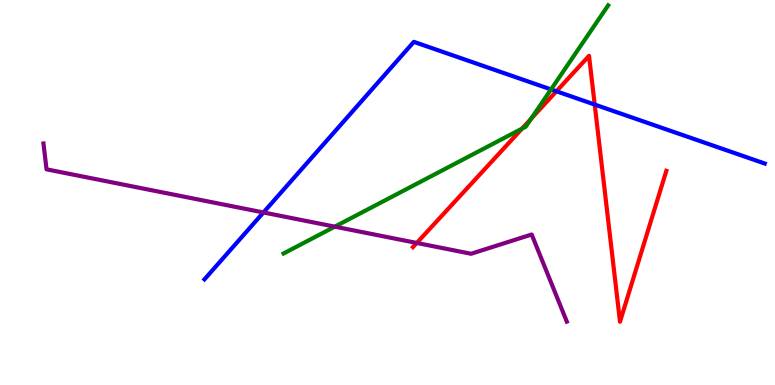[{'lines': ['blue', 'red'], 'intersections': [{'x': 7.18, 'y': 7.63}, {'x': 7.67, 'y': 7.28}]}, {'lines': ['green', 'red'], 'intersections': [{'x': 6.74, 'y': 6.66}, {'x': 6.85, 'y': 6.91}]}, {'lines': ['purple', 'red'], 'intersections': [{'x': 5.38, 'y': 3.69}]}, {'lines': ['blue', 'green'], 'intersections': [{'x': 7.11, 'y': 7.68}]}, {'lines': ['blue', 'purple'], 'intersections': [{'x': 3.4, 'y': 4.48}]}, {'lines': ['green', 'purple'], 'intersections': [{'x': 4.32, 'y': 4.11}]}]